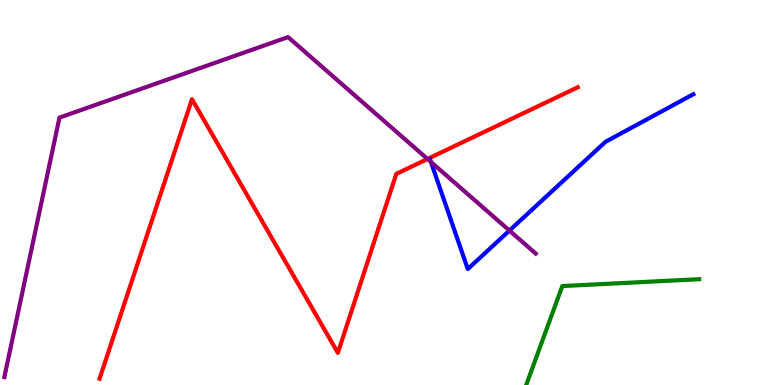[{'lines': ['blue', 'red'], 'intersections': []}, {'lines': ['green', 'red'], 'intersections': []}, {'lines': ['purple', 'red'], 'intersections': [{'x': 5.52, 'y': 5.87}]}, {'lines': ['blue', 'green'], 'intersections': []}, {'lines': ['blue', 'purple'], 'intersections': [{'x': 5.56, 'y': 5.79}, {'x': 6.57, 'y': 4.01}]}, {'lines': ['green', 'purple'], 'intersections': []}]